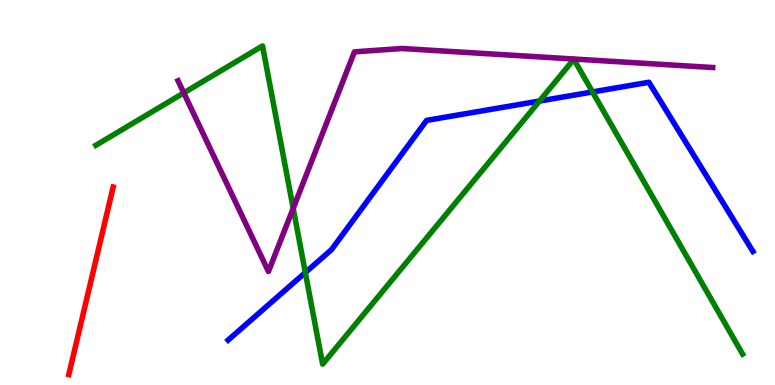[{'lines': ['blue', 'red'], 'intersections': []}, {'lines': ['green', 'red'], 'intersections': []}, {'lines': ['purple', 'red'], 'intersections': []}, {'lines': ['blue', 'green'], 'intersections': [{'x': 3.94, 'y': 2.92}, {'x': 6.96, 'y': 7.38}, {'x': 7.65, 'y': 7.61}]}, {'lines': ['blue', 'purple'], 'intersections': []}, {'lines': ['green', 'purple'], 'intersections': [{'x': 2.37, 'y': 7.59}, {'x': 3.78, 'y': 4.59}]}]